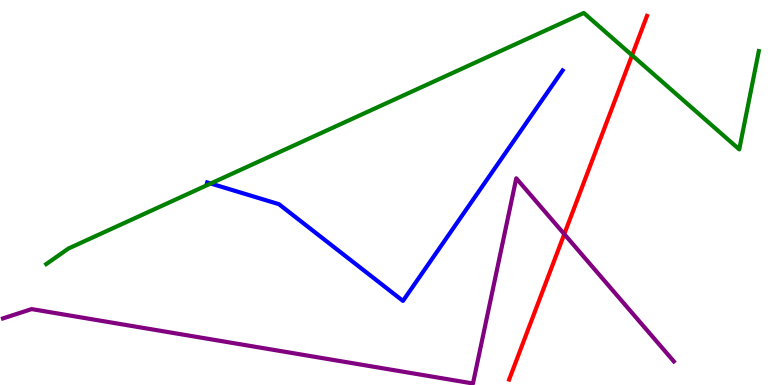[{'lines': ['blue', 'red'], 'intersections': []}, {'lines': ['green', 'red'], 'intersections': [{'x': 8.16, 'y': 8.56}]}, {'lines': ['purple', 'red'], 'intersections': [{'x': 7.28, 'y': 3.92}]}, {'lines': ['blue', 'green'], 'intersections': [{'x': 2.72, 'y': 5.23}]}, {'lines': ['blue', 'purple'], 'intersections': []}, {'lines': ['green', 'purple'], 'intersections': []}]